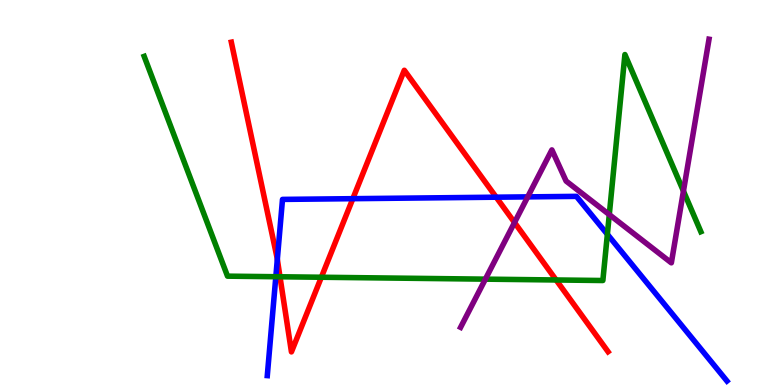[{'lines': ['blue', 'red'], 'intersections': [{'x': 3.58, 'y': 3.26}, {'x': 4.55, 'y': 4.84}, {'x': 6.4, 'y': 4.88}]}, {'lines': ['green', 'red'], 'intersections': [{'x': 3.61, 'y': 2.81}, {'x': 4.15, 'y': 2.8}, {'x': 7.18, 'y': 2.73}]}, {'lines': ['purple', 'red'], 'intersections': [{'x': 6.64, 'y': 4.22}]}, {'lines': ['blue', 'green'], 'intersections': [{'x': 3.56, 'y': 2.81}, {'x': 7.84, 'y': 3.91}]}, {'lines': ['blue', 'purple'], 'intersections': [{'x': 6.81, 'y': 4.89}]}, {'lines': ['green', 'purple'], 'intersections': [{'x': 6.26, 'y': 2.75}, {'x': 7.86, 'y': 4.43}, {'x': 8.82, 'y': 5.04}]}]